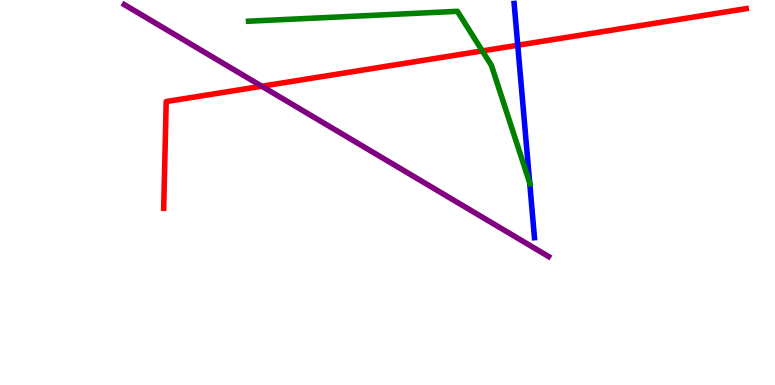[{'lines': ['blue', 'red'], 'intersections': [{'x': 6.68, 'y': 8.83}]}, {'lines': ['green', 'red'], 'intersections': [{'x': 6.22, 'y': 8.68}]}, {'lines': ['purple', 'red'], 'intersections': [{'x': 3.38, 'y': 7.76}]}, {'lines': ['blue', 'green'], 'intersections': [{'x': 6.84, 'y': 5.25}]}, {'lines': ['blue', 'purple'], 'intersections': []}, {'lines': ['green', 'purple'], 'intersections': []}]